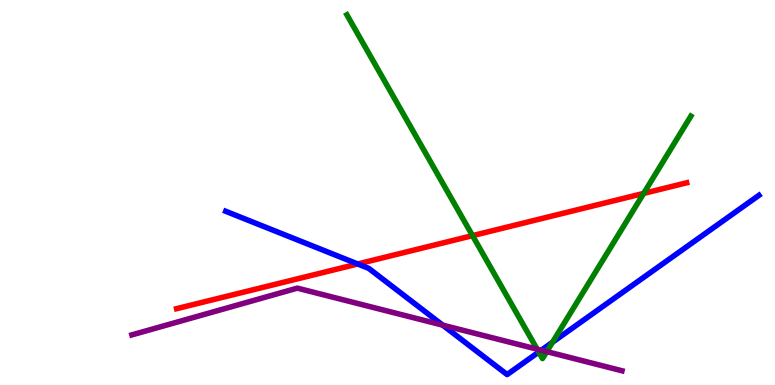[{'lines': ['blue', 'red'], 'intersections': [{'x': 4.62, 'y': 3.14}]}, {'lines': ['green', 'red'], 'intersections': [{'x': 6.1, 'y': 3.88}, {'x': 8.31, 'y': 4.98}]}, {'lines': ['purple', 'red'], 'intersections': []}, {'lines': ['blue', 'green'], 'intersections': [{'x': 6.95, 'y': 0.856}, {'x': 7.13, 'y': 1.11}]}, {'lines': ['blue', 'purple'], 'intersections': [{'x': 5.71, 'y': 1.55}, {'x': 6.98, 'y': 0.903}]}, {'lines': ['green', 'purple'], 'intersections': [{'x': 6.93, 'y': 0.931}, {'x': 7.05, 'y': 0.867}]}]